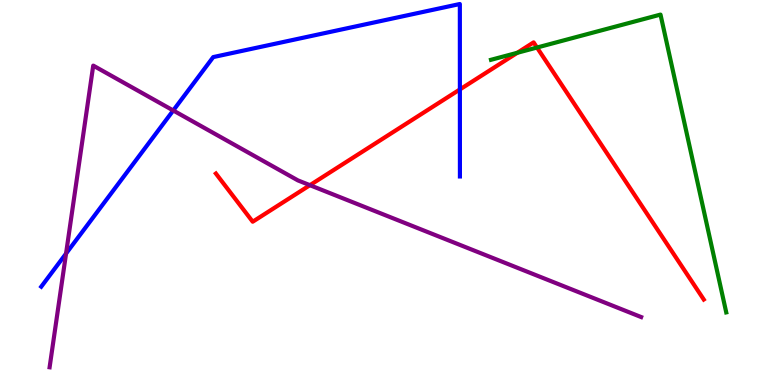[{'lines': ['blue', 'red'], 'intersections': [{'x': 5.93, 'y': 7.68}]}, {'lines': ['green', 'red'], 'intersections': [{'x': 6.68, 'y': 8.63}, {'x': 6.93, 'y': 8.77}]}, {'lines': ['purple', 'red'], 'intersections': [{'x': 4.0, 'y': 5.19}]}, {'lines': ['blue', 'green'], 'intersections': []}, {'lines': ['blue', 'purple'], 'intersections': [{'x': 0.852, 'y': 3.41}, {'x': 2.24, 'y': 7.13}]}, {'lines': ['green', 'purple'], 'intersections': []}]